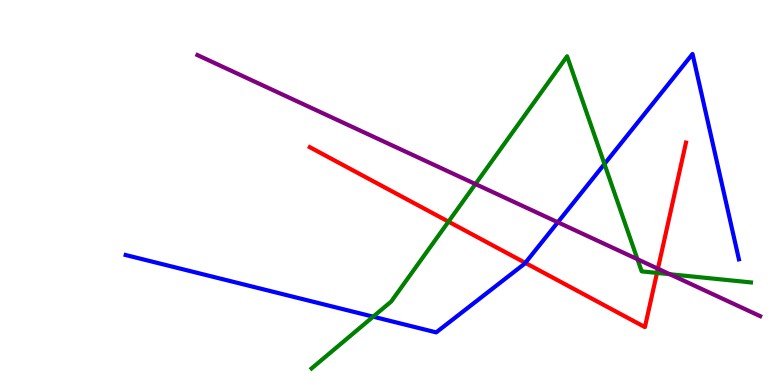[{'lines': ['blue', 'red'], 'intersections': [{'x': 6.78, 'y': 3.17}]}, {'lines': ['green', 'red'], 'intersections': [{'x': 5.79, 'y': 4.24}, {'x': 8.48, 'y': 2.91}]}, {'lines': ['purple', 'red'], 'intersections': [{'x': 8.49, 'y': 3.02}]}, {'lines': ['blue', 'green'], 'intersections': [{'x': 4.82, 'y': 1.77}, {'x': 7.8, 'y': 5.74}]}, {'lines': ['blue', 'purple'], 'intersections': [{'x': 7.2, 'y': 4.23}]}, {'lines': ['green', 'purple'], 'intersections': [{'x': 6.13, 'y': 5.22}, {'x': 8.23, 'y': 3.27}, {'x': 8.64, 'y': 2.88}]}]